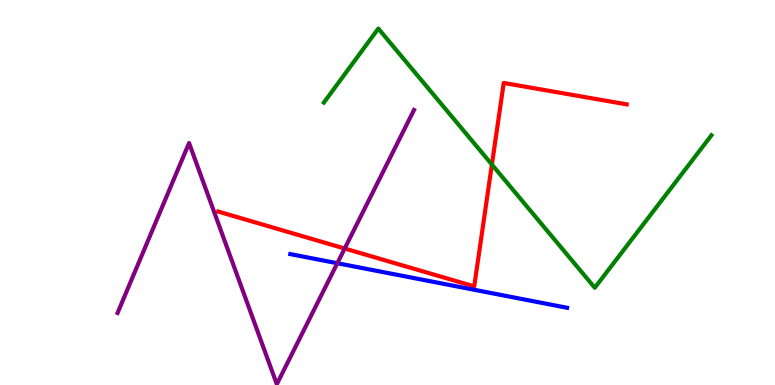[{'lines': ['blue', 'red'], 'intersections': []}, {'lines': ['green', 'red'], 'intersections': [{'x': 6.35, 'y': 5.73}]}, {'lines': ['purple', 'red'], 'intersections': [{'x': 4.45, 'y': 3.54}]}, {'lines': ['blue', 'green'], 'intersections': []}, {'lines': ['blue', 'purple'], 'intersections': [{'x': 4.35, 'y': 3.16}]}, {'lines': ['green', 'purple'], 'intersections': []}]